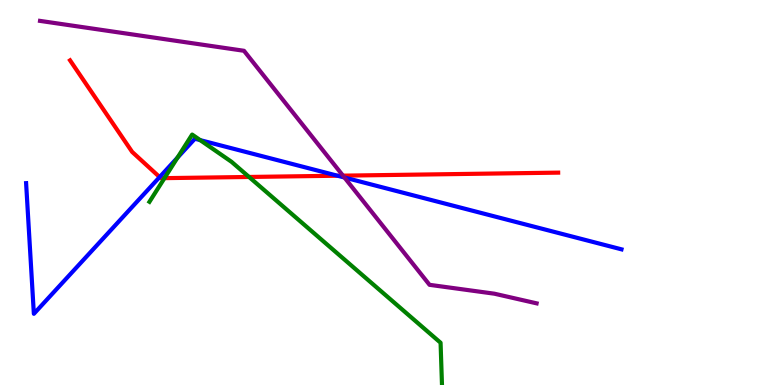[{'lines': ['blue', 'red'], 'intersections': [{'x': 2.06, 'y': 5.4}, {'x': 4.36, 'y': 5.44}]}, {'lines': ['green', 'red'], 'intersections': [{'x': 2.12, 'y': 5.37}, {'x': 3.21, 'y': 5.4}]}, {'lines': ['purple', 'red'], 'intersections': [{'x': 4.43, 'y': 5.44}]}, {'lines': ['blue', 'green'], 'intersections': [{'x': 2.29, 'y': 5.9}, {'x': 2.58, 'y': 6.36}]}, {'lines': ['blue', 'purple'], 'intersections': [{'x': 4.44, 'y': 5.39}]}, {'lines': ['green', 'purple'], 'intersections': []}]